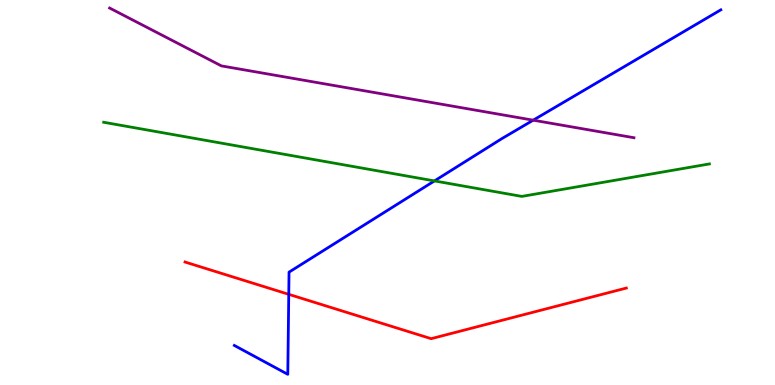[{'lines': ['blue', 'red'], 'intersections': [{'x': 3.73, 'y': 2.36}]}, {'lines': ['green', 'red'], 'intersections': []}, {'lines': ['purple', 'red'], 'intersections': []}, {'lines': ['blue', 'green'], 'intersections': [{'x': 5.61, 'y': 5.3}]}, {'lines': ['blue', 'purple'], 'intersections': [{'x': 6.88, 'y': 6.88}]}, {'lines': ['green', 'purple'], 'intersections': []}]